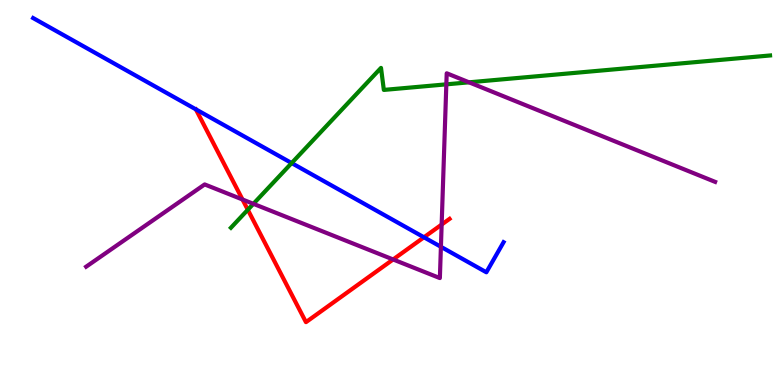[{'lines': ['blue', 'red'], 'intersections': [{'x': 5.47, 'y': 3.84}]}, {'lines': ['green', 'red'], 'intersections': [{'x': 3.2, 'y': 4.55}]}, {'lines': ['purple', 'red'], 'intersections': [{'x': 3.13, 'y': 4.82}, {'x': 5.07, 'y': 3.26}, {'x': 5.7, 'y': 4.17}]}, {'lines': ['blue', 'green'], 'intersections': [{'x': 3.76, 'y': 5.76}]}, {'lines': ['blue', 'purple'], 'intersections': [{'x': 5.69, 'y': 3.59}]}, {'lines': ['green', 'purple'], 'intersections': [{'x': 3.27, 'y': 4.71}, {'x': 5.76, 'y': 7.81}, {'x': 6.05, 'y': 7.86}]}]